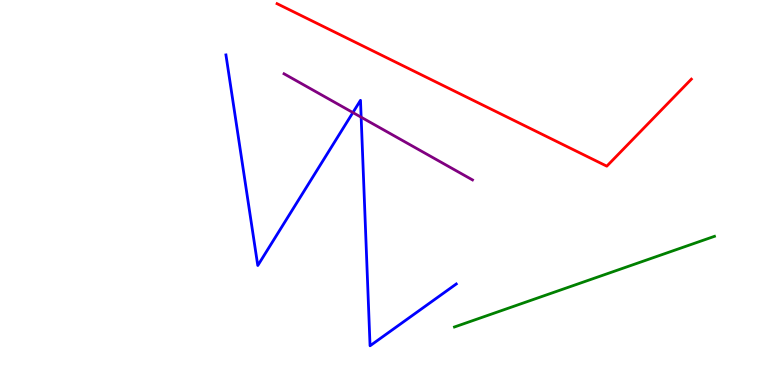[{'lines': ['blue', 'red'], 'intersections': []}, {'lines': ['green', 'red'], 'intersections': []}, {'lines': ['purple', 'red'], 'intersections': []}, {'lines': ['blue', 'green'], 'intersections': []}, {'lines': ['blue', 'purple'], 'intersections': [{'x': 4.55, 'y': 7.08}, {'x': 4.66, 'y': 6.96}]}, {'lines': ['green', 'purple'], 'intersections': []}]